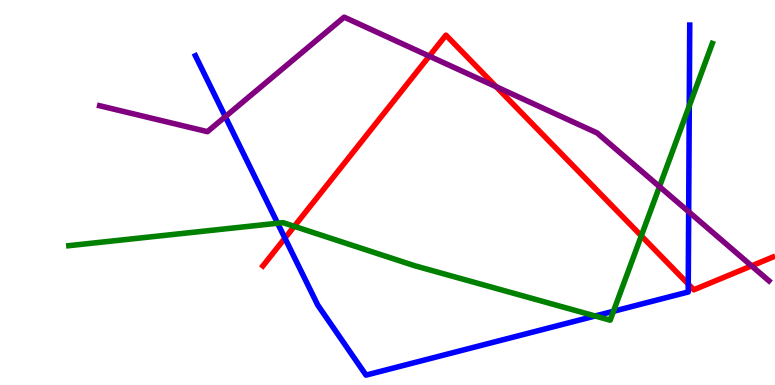[{'lines': ['blue', 'red'], 'intersections': [{'x': 3.68, 'y': 3.81}, {'x': 8.88, 'y': 2.62}]}, {'lines': ['green', 'red'], 'intersections': [{'x': 3.8, 'y': 4.12}, {'x': 8.27, 'y': 3.87}]}, {'lines': ['purple', 'red'], 'intersections': [{'x': 5.54, 'y': 8.54}, {'x': 6.4, 'y': 7.75}, {'x': 9.7, 'y': 3.09}]}, {'lines': ['blue', 'green'], 'intersections': [{'x': 3.58, 'y': 4.2}, {'x': 7.68, 'y': 1.79}, {'x': 7.92, 'y': 1.92}, {'x': 8.89, 'y': 7.25}]}, {'lines': ['blue', 'purple'], 'intersections': [{'x': 2.91, 'y': 6.97}, {'x': 8.89, 'y': 4.5}]}, {'lines': ['green', 'purple'], 'intersections': [{'x': 8.51, 'y': 5.15}]}]